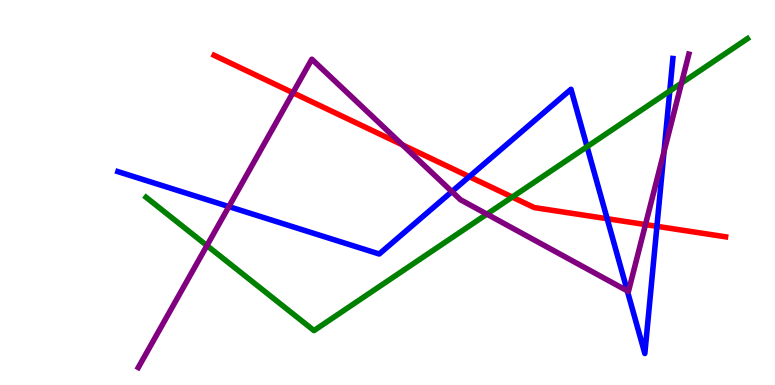[{'lines': ['blue', 'red'], 'intersections': [{'x': 6.06, 'y': 5.41}, {'x': 7.83, 'y': 4.32}, {'x': 8.48, 'y': 4.12}]}, {'lines': ['green', 'red'], 'intersections': [{'x': 6.61, 'y': 4.88}]}, {'lines': ['purple', 'red'], 'intersections': [{'x': 3.78, 'y': 7.59}, {'x': 5.19, 'y': 6.24}, {'x': 8.33, 'y': 4.17}]}, {'lines': ['blue', 'green'], 'intersections': [{'x': 7.57, 'y': 6.19}, {'x': 8.64, 'y': 7.64}]}, {'lines': ['blue', 'purple'], 'intersections': [{'x': 2.95, 'y': 4.63}, {'x': 5.83, 'y': 5.02}, {'x': 8.09, 'y': 2.45}, {'x': 8.57, 'y': 6.06}]}, {'lines': ['green', 'purple'], 'intersections': [{'x': 2.67, 'y': 3.62}, {'x': 6.28, 'y': 4.44}, {'x': 8.79, 'y': 7.84}]}]